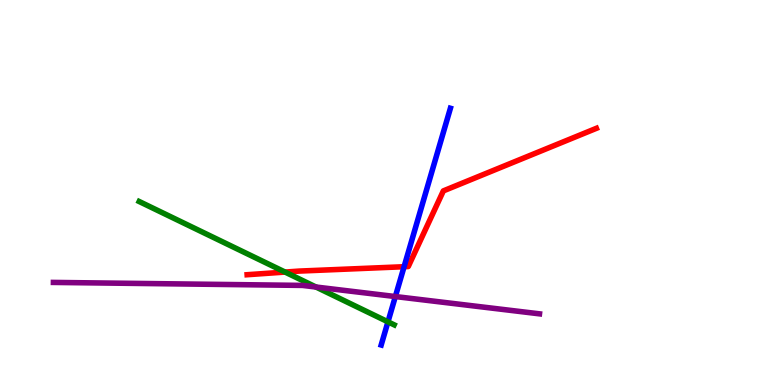[{'lines': ['blue', 'red'], 'intersections': [{'x': 5.21, 'y': 3.07}]}, {'lines': ['green', 'red'], 'intersections': [{'x': 3.68, 'y': 2.93}]}, {'lines': ['purple', 'red'], 'intersections': []}, {'lines': ['blue', 'green'], 'intersections': [{'x': 5.01, 'y': 1.64}]}, {'lines': ['blue', 'purple'], 'intersections': [{'x': 5.1, 'y': 2.3}]}, {'lines': ['green', 'purple'], 'intersections': [{'x': 4.08, 'y': 2.54}]}]